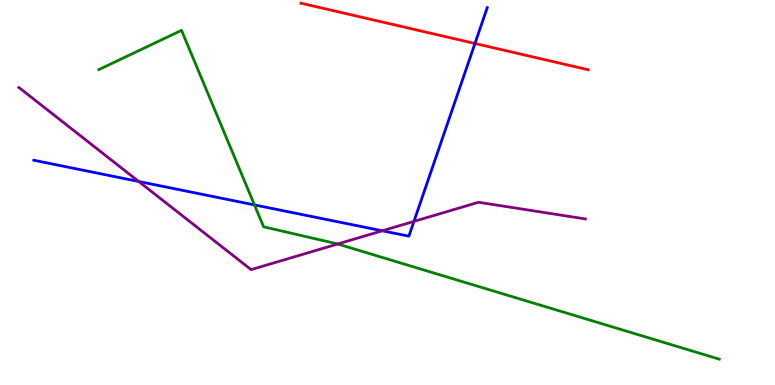[{'lines': ['blue', 'red'], 'intersections': [{'x': 6.13, 'y': 8.87}]}, {'lines': ['green', 'red'], 'intersections': []}, {'lines': ['purple', 'red'], 'intersections': []}, {'lines': ['blue', 'green'], 'intersections': [{'x': 3.28, 'y': 4.68}]}, {'lines': ['blue', 'purple'], 'intersections': [{'x': 1.79, 'y': 5.29}, {'x': 4.93, 'y': 4.01}, {'x': 5.34, 'y': 4.25}]}, {'lines': ['green', 'purple'], 'intersections': [{'x': 4.36, 'y': 3.66}]}]